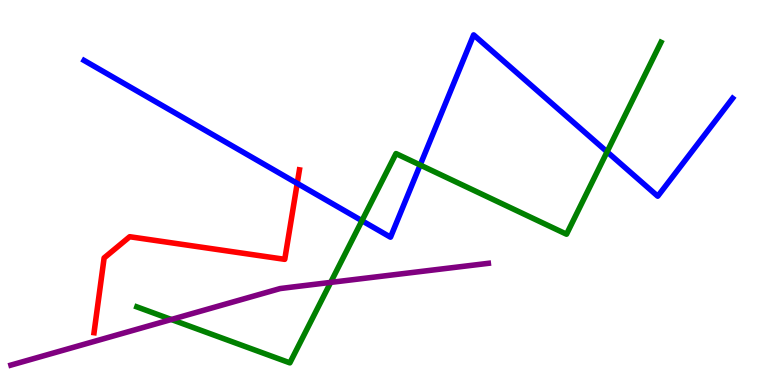[{'lines': ['blue', 'red'], 'intersections': [{'x': 3.84, 'y': 5.24}]}, {'lines': ['green', 'red'], 'intersections': []}, {'lines': ['purple', 'red'], 'intersections': []}, {'lines': ['blue', 'green'], 'intersections': [{'x': 4.67, 'y': 4.27}, {'x': 5.42, 'y': 5.71}, {'x': 7.83, 'y': 6.06}]}, {'lines': ['blue', 'purple'], 'intersections': []}, {'lines': ['green', 'purple'], 'intersections': [{'x': 2.21, 'y': 1.7}, {'x': 4.27, 'y': 2.67}]}]